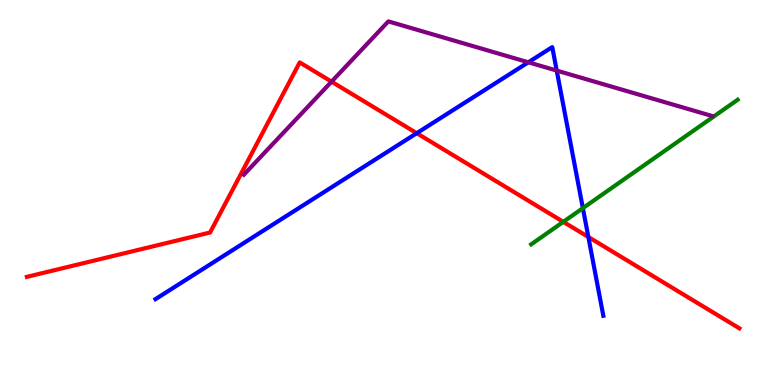[{'lines': ['blue', 'red'], 'intersections': [{'x': 5.38, 'y': 6.54}, {'x': 7.59, 'y': 3.84}]}, {'lines': ['green', 'red'], 'intersections': [{'x': 7.27, 'y': 4.24}]}, {'lines': ['purple', 'red'], 'intersections': [{'x': 4.28, 'y': 7.88}]}, {'lines': ['blue', 'green'], 'intersections': [{'x': 7.52, 'y': 4.59}]}, {'lines': ['blue', 'purple'], 'intersections': [{'x': 6.82, 'y': 8.38}, {'x': 7.18, 'y': 8.17}]}, {'lines': ['green', 'purple'], 'intersections': []}]